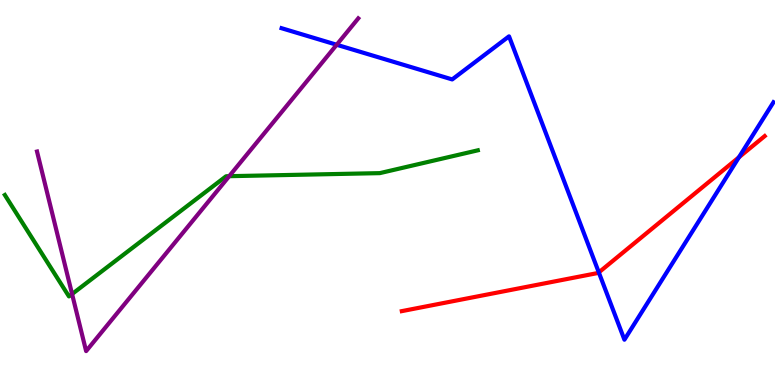[{'lines': ['blue', 'red'], 'intersections': [{'x': 7.73, 'y': 2.92}, {'x': 9.53, 'y': 5.91}]}, {'lines': ['green', 'red'], 'intersections': []}, {'lines': ['purple', 'red'], 'intersections': []}, {'lines': ['blue', 'green'], 'intersections': []}, {'lines': ['blue', 'purple'], 'intersections': [{'x': 4.34, 'y': 8.84}]}, {'lines': ['green', 'purple'], 'intersections': [{'x': 0.93, 'y': 2.36}, {'x': 2.96, 'y': 5.42}]}]